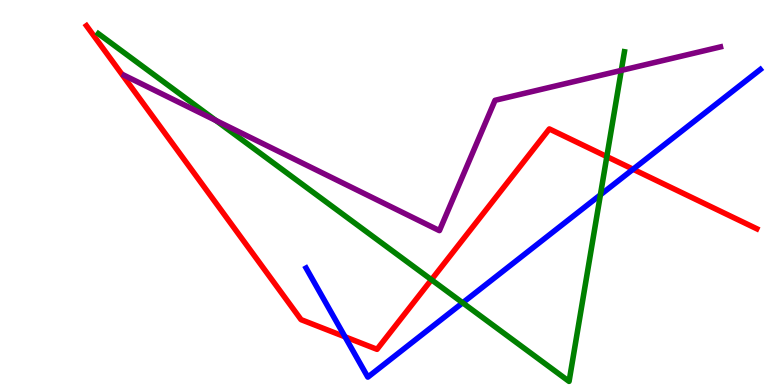[{'lines': ['blue', 'red'], 'intersections': [{'x': 4.45, 'y': 1.25}, {'x': 8.17, 'y': 5.6}]}, {'lines': ['green', 'red'], 'intersections': [{'x': 5.57, 'y': 2.73}, {'x': 7.83, 'y': 5.93}]}, {'lines': ['purple', 'red'], 'intersections': []}, {'lines': ['blue', 'green'], 'intersections': [{'x': 5.97, 'y': 2.14}, {'x': 7.75, 'y': 4.94}]}, {'lines': ['blue', 'purple'], 'intersections': []}, {'lines': ['green', 'purple'], 'intersections': [{'x': 2.79, 'y': 6.87}, {'x': 8.02, 'y': 8.17}]}]